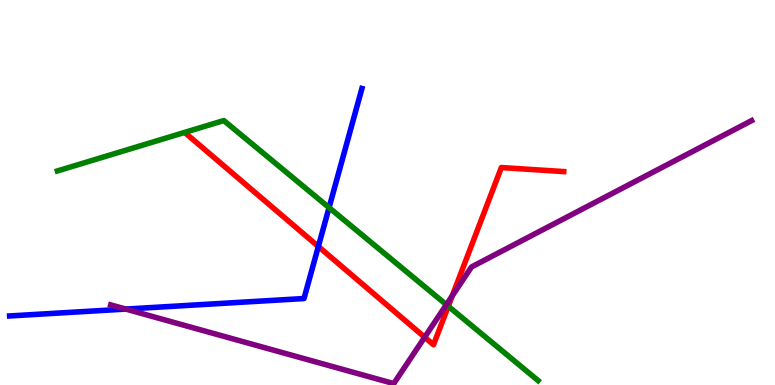[{'lines': ['blue', 'red'], 'intersections': [{'x': 4.11, 'y': 3.6}]}, {'lines': ['green', 'red'], 'intersections': [{'x': 5.78, 'y': 2.05}]}, {'lines': ['purple', 'red'], 'intersections': [{'x': 5.48, 'y': 1.24}, {'x': 5.84, 'y': 2.32}]}, {'lines': ['blue', 'green'], 'intersections': [{'x': 4.25, 'y': 4.61}]}, {'lines': ['blue', 'purple'], 'intersections': [{'x': 1.62, 'y': 1.97}]}, {'lines': ['green', 'purple'], 'intersections': [{'x': 5.76, 'y': 2.09}]}]